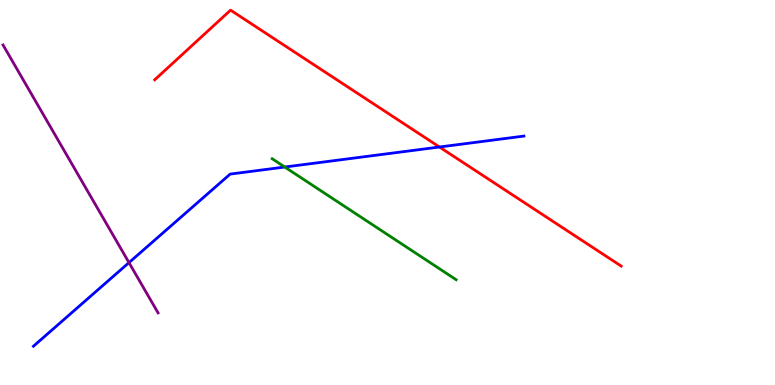[{'lines': ['blue', 'red'], 'intersections': [{'x': 5.67, 'y': 6.18}]}, {'lines': ['green', 'red'], 'intersections': []}, {'lines': ['purple', 'red'], 'intersections': []}, {'lines': ['blue', 'green'], 'intersections': [{'x': 3.67, 'y': 5.66}]}, {'lines': ['blue', 'purple'], 'intersections': [{'x': 1.66, 'y': 3.18}]}, {'lines': ['green', 'purple'], 'intersections': []}]